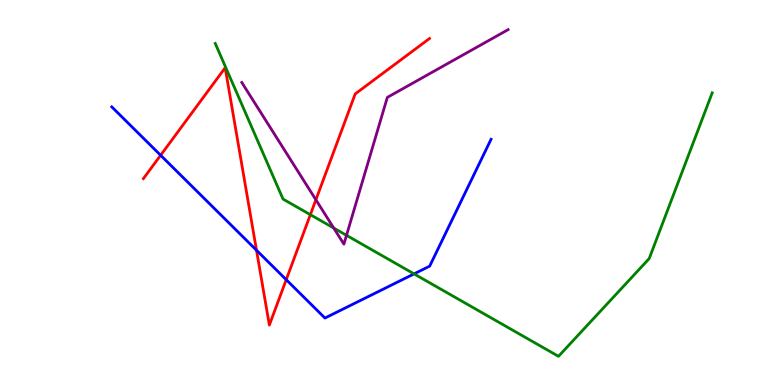[{'lines': ['blue', 'red'], 'intersections': [{'x': 2.07, 'y': 5.97}, {'x': 3.31, 'y': 3.5}, {'x': 3.69, 'y': 2.74}]}, {'lines': ['green', 'red'], 'intersections': [{'x': 4.0, 'y': 4.42}]}, {'lines': ['purple', 'red'], 'intersections': [{'x': 4.08, 'y': 4.81}]}, {'lines': ['blue', 'green'], 'intersections': [{'x': 5.34, 'y': 2.89}]}, {'lines': ['blue', 'purple'], 'intersections': []}, {'lines': ['green', 'purple'], 'intersections': [{'x': 4.31, 'y': 4.08}, {'x': 4.47, 'y': 3.89}]}]